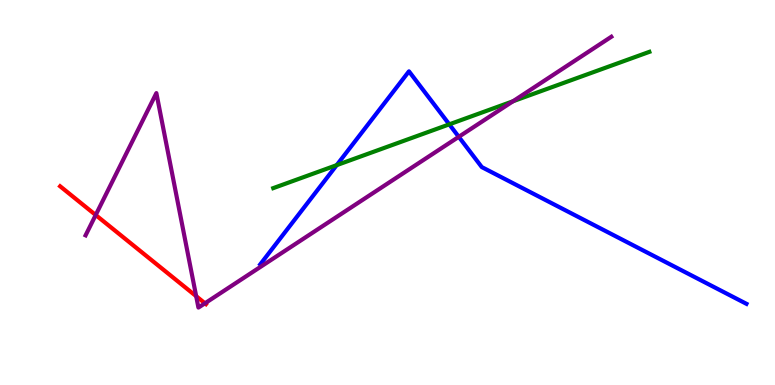[{'lines': ['blue', 'red'], 'intersections': []}, {'lines': ['green', 'red'], 'intersections': []}, {'lines': ['purple', 'red'], 'intersections': [{'x': 1.23, 'y': 4.42}, {'x': 2.53, 'y': 2.31}, {'x': 2.64, 'y': 2.12}]}, {'lines': ['blue', 'green'], 'intersections': [{'x': 4.34, 'y': 5.71}, {'x': 5.8, 'y': 6.77}]}, {'lines': ['blue', 'purple'], 'intersections': [{'x': 5.92, 'y': 6.45}]}, {'lines': ['green', 'purple'], 'intersections': [{'x': 6.62, 'y': 7.37}]}]